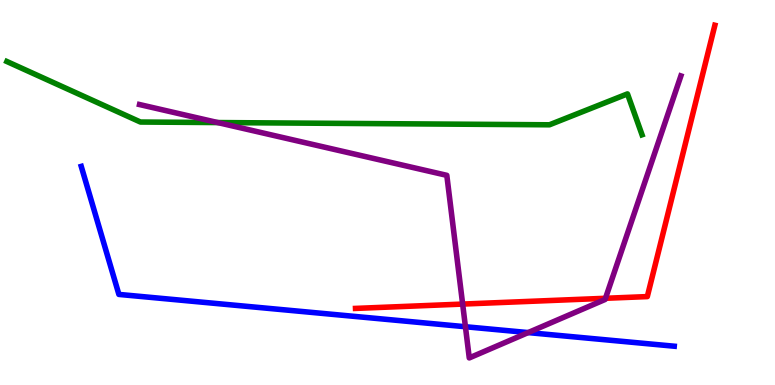[{'lines': ['blue', 'red'], 'intersections': []}, {'lines': ['green', 'red'], 'intersections': []}, {'lines': ['purple', 'red'], 'intersections': [{'x': 5.97, 'y': 2.1}, {'x': 7.81, 'y': 2.25}]}, {'lines': ['blue', 'green'], 'intersections': []}, {'lines': ['blue', 'purple'], 'intersections': [{'x': 6.01, 'y': 1.51}, {'x': 6.81, 'y': 1.36}]}, {'lines': ['green', 'purple'], 'intersections': [{'x': 2.81, 'y': 6.82}]}]